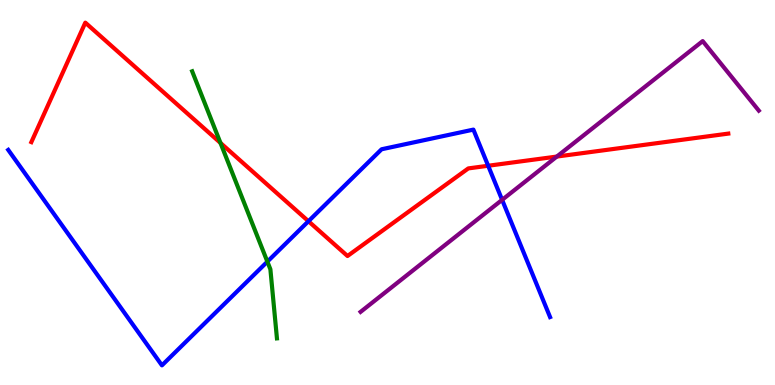[{'lines': ['blue', 'red'], 'intersections': [{'x': 3.98, 'y': 4.25}, {'x': 6.3, 'y': 5.69}]}, {'lines': ['green', 'red'], 'intersections': [{'x': 2.84, 'y': 6.29}]}, {'lines': ['purple', 'red'], 'intersections': [{'x': 7.18, 'y': 5.93}]}, {'lines': ['blue', 'green'], 'intersections': [{'x': 3.45, 'y': 3.2}]}, {'lines': ['blue', 'purple'], 'intersections': [{'x': 6.48, 'y': 4.81}]}, {'lines': ['green', 'purple'], 'intersections': []}]